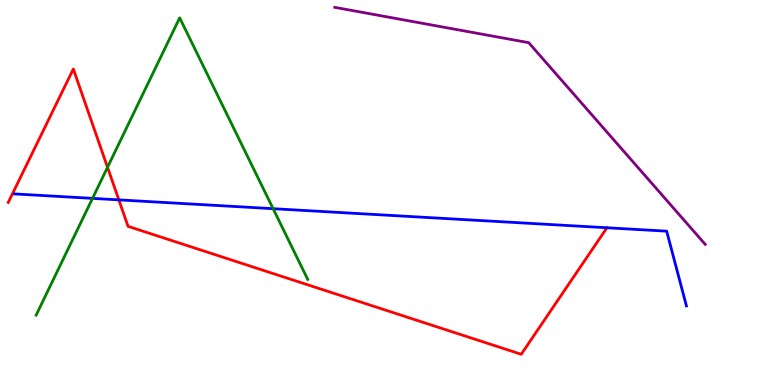[{'lines': ['blue', 'red'], 'intersections': [{'x': 1.53, 'y': 4.81}, {'x': 7.83, 'y': 4.08}]}, {'lines': ['green', 'red'], 'intersections': [{'x': 1.39, 'y': 5.65}]}, {'lines': ['purple', 'red'], 'intersections': []}, {'lines': ['blue', 'green'], 'intersections': [{'x': 1.19, 'y': 4.85}, {'x': 3.52, 'y': 4.58}]}, {'lines': ['blue', 'purple'], 'intersections': []}, {'lines': ['green', 'purple'], 'intersections': []}]